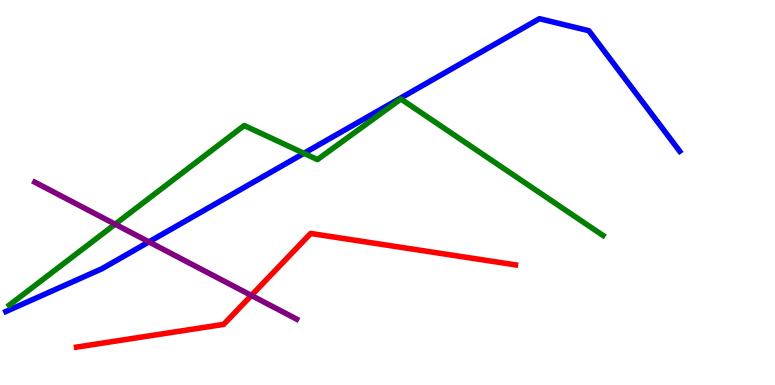[{'lines': ['blue', 'red'], 'intersections': []}, {'lines': ['green', 'red'], 'intersections': []}, {'lines': ['purple', 'red'], 'intersections': [{'x': 3.24, 'y': 2.33}]}, {'lines': ['blue', 'green'], 'intersections': [{'x': 3.92, 'y': 6.02}]}, {'lines': ['blue', 'purple'], 'intersections': [{'x': 1.92, 'y': 3.72}]}, {'lines': ['green', 'purple'], 'intersections': [{'x': 1.49, 'y': 4.18}]}]